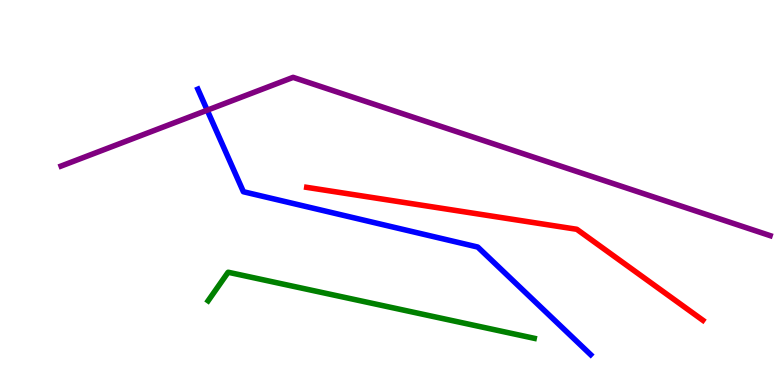[{'lines': ['blue', 'red'], 'intersections': []}, {'lines': ['green', 'red'], 'intersections': []}, {'lines': ['purple', 'red'], 'intersections': []}, {'lines': ['blue', 'green'], 'intersections': []}, {'lines': ['blue', 'purple'], 'intersections': [{'x': 2.67, 'y': 7.14}]}, {'lines': ['green', 'purple'], 'intersections': []}]